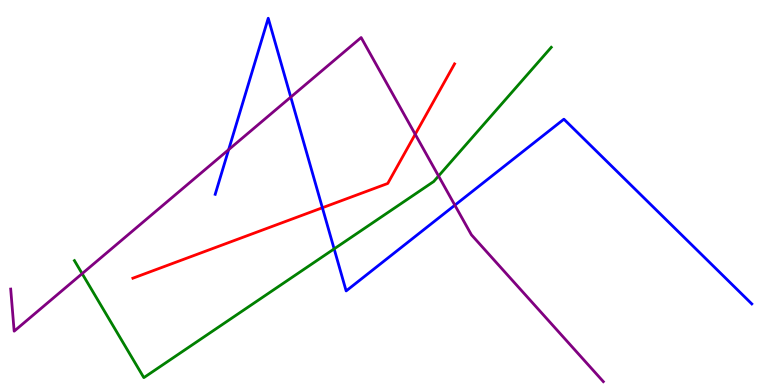[{'lines': ['blue', 'red'], 'intersections': [{'x': 4.16, 'y': 4.6}]}, {'lines': ['green', 'red'], 'intersections': []}, {'lines': ['purple', 'red'], 'intersections': [{'x': 5.36, 'y': 6.51}]}, {'lines': ['blue', 'green'], 'intersections': [{'x': 4.31, 'y': 3.54}]}, {'lines': ['blue', 'purple'], 'intersections': [{'x': 2.95, 'y': 6.11}, {'x': 3.75, 'y': 7.48}, {'x': 5.87, 'y': 4.67}]}, {'lines': ['green', 'purple'], 'intersections': [{'x': 1.06, 'y': 2.89}, {'x': 5.66, 'y': 5.43}]}]